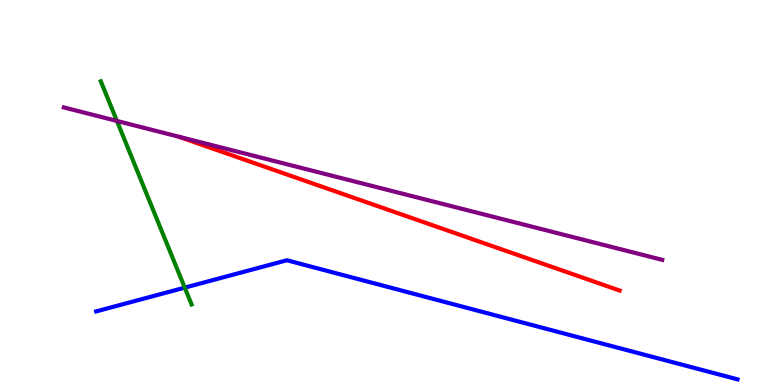[{'lines': ['blue', 'red'], 'intersections': []}, {'lines': ['green', 'red'], 'intersections': []}, {'lines': ['purple', 'red'], 'intersections': []}, {'lines': ['blue', 'green'], 'intersections': [{'x': 2.38, 'y': 2.53}]}, {'lines': ['blue', 'purple'], 'intersections': []}, {'lines': ['green', 'purple'], 'intersections': [{'x': 1.51, 'y': 6.86}]}]